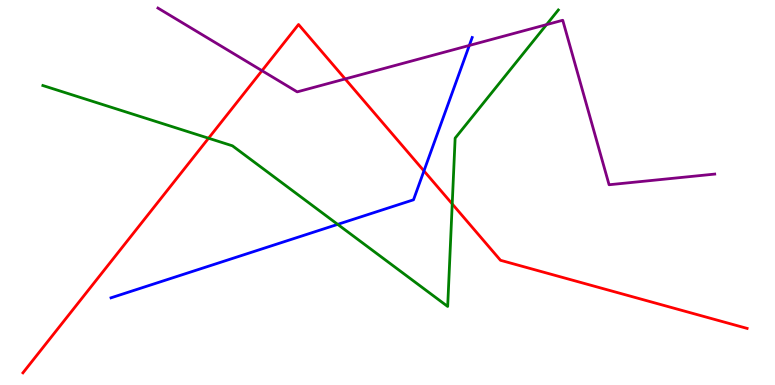[{'lines': ['blue', 'red'], 'intersections': [{'x': 5.47, 'y': 5.56}]}, {'lines': ['green', 'red'], 'intersections': [{'x': 2.69, 'y': 6.41}, {'x': 5.84, 'y': 4.7}]}, {'lines': ['purple', 'red'], 'intersections': [{'x': 3.38, 'y': 8.16}, {'x': 4.45, 'y': 7.95}]}, {'lines': ['blue', 'green'], 'intersections': [{'x': 4.36, 'y': 4.17}]}, {'lines': ['blue', 'purple'], 'intersections': [{'x': 6.06, 'y': 8.82}]}, {'lines': ['green', 'purple'], 'intersections': [{'x': 7.05, 'y': 9.36}]}]